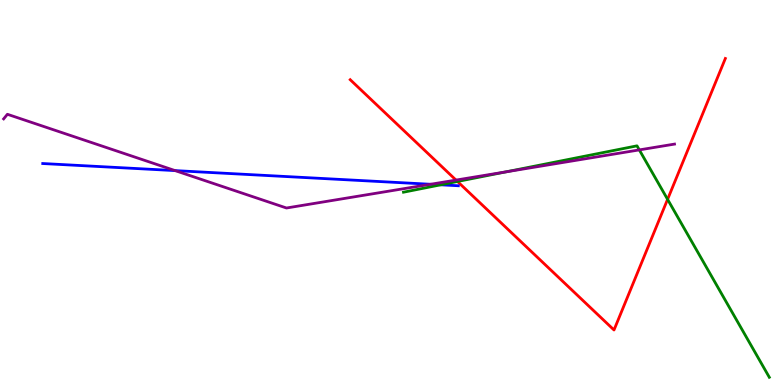[{'lines': ['blue', 'red'], 'intersections': []}, {'lines': ['green', 'red'], 'intersections': [{'x': 5.9, 'y': 5.29}, {'x': 8.61, 'y': 4.82}]}, {'lines': ['purple', 'red'], 'intersections': [{'x': 5.88, 'y': 5.32}]}, {'lines': ['blue', 'green'], 'intersections': [{'x': 5.69, 'y': 5.2}]}, {'lines': ['blue', 'purple'], 'intersections': [{'x': 2.26, 'y': 5.57}, {'x': 5.56, 'y': 5.21}]}, {'lines': ['green', 'purple'], 'intersections': [{'x': 6.53, 'y': 5.54}, {'x': 8.25, 'y': 6.11}]}]